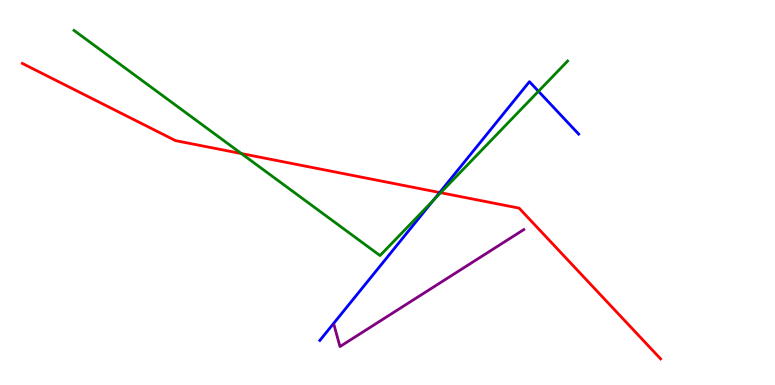[{'lines': ['blue', 'red'], 'intersections': [{'x': 5.67, 'y': 5.0}]}, {'lines': ['green', 'red'], 'intersections': [{'x': 3.11, 'y': 6.01}, {'x': 5.69, 'y': 4.99}]}, {'lines': ['purple', 'red'], 'intersections': []}, {'lines': ['blue', 'green'], 'intersections': [{'x': 5.59, 'y': 4.8}, {'x': 6.95, 'y': 7.63}]}, {'lines': ['blue', 'purple'], 'intersections': []}, {'lines': ['green', 'purple'], 'intersections': []}]